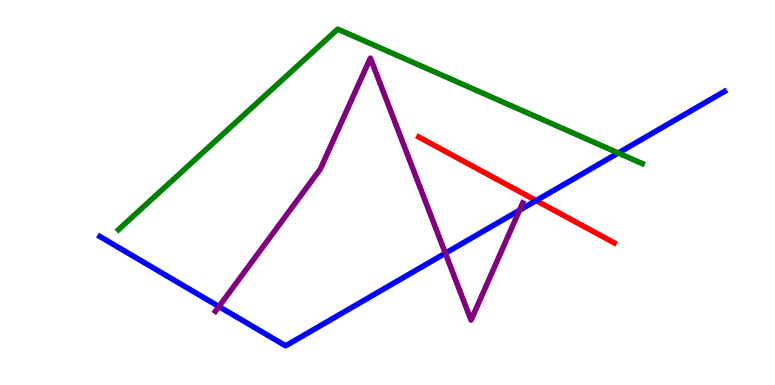[{'lines': ['blue', 'red'], 'intersections': [{'x': 6.92, 'y': 4.79}]}, {'lines': ['green', 'red'], 'intersections': []}, {'lines': ['purple', 'red'], 'intersections': []}, {'lines': ['blue', 'green'], 'intersections': [{'x': 7.98, 'y': 6.03}]}, {'lines': ['blue', 'purple'], 'intersections': [{'x': 2.82, 'y': 2.04}, {'x': 5.75, 'y': 3.42}, {'x': 6.7, 'y': 4.54}]}, {'lines': ['green', 'purple'], 'intersections': []}]